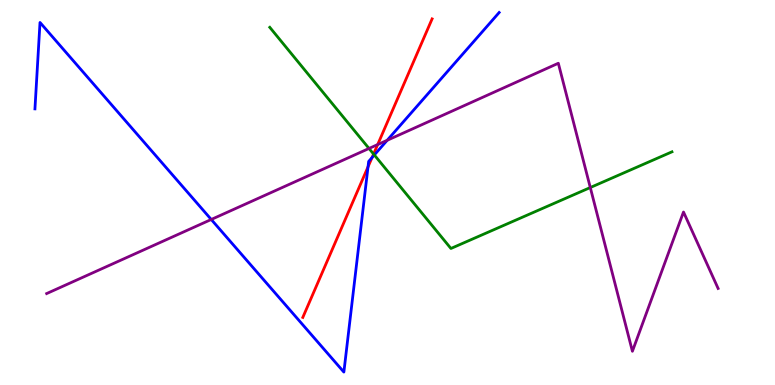[{'lines': ['blue', 'red'], 'intersections': [{'x': 4.75, 'y': 5.67}, {'x': 4.8, 'y': 5.91}]}, {'lines': ['green', 'red'], 'intersections': [{'x': 4.82, 'y': 6.0}]}, {'lines': ['purple', 'red'], 'intersections': [{'x': 4.87, 'y': 6.24}]}, {'lines': ['blue', 'green'], 'intersections': [{'x': 4.83, 'y': 5.97}]}, {'lines': ['blue', 'purple'], 'intersections': [{'x': 2.73, 'y': 4.3}, {'x': 5.0, 'y': 6.36}]}, {'lines': ['green', 'purple'], 'intersections': [{'x': 4.76, 'y': 6.14}, {'x': 7.62, 'y': 5.13}]}]